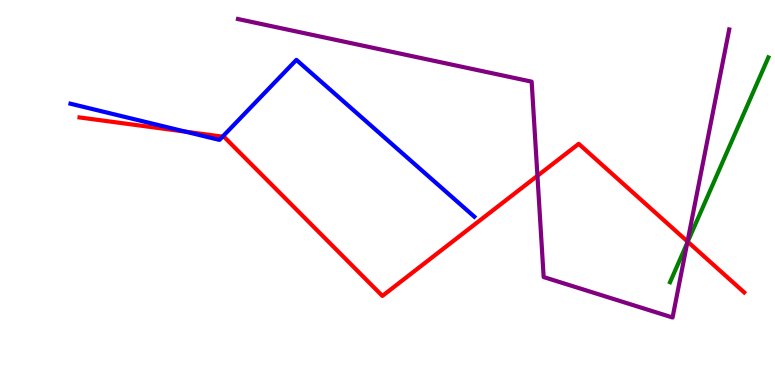[{'lines': ['blue', 'red'], 'intersections': [{'x': 2.39, 'y': 6.58}, {'x': 2.87, 'y': 6.45}]}, {'lines': ['green', 'red'], 'intersections': [{'x': 8.87, 'y': 3.72}]}, {'lines': ['purple', 'red'], 'intersections': [{'x': 6.93, 'y': 5.43}, {'x': 8.87, 'y': 3.73}]}, {'lines': ['blue', 'green'], 'intersections': []}, {'lines': ['blue', 'purple'], 'intersections': []}, {'lines': ['green', 'purple'], 'intersections': [{'x': 8.87, 'y': 3.69}]}]